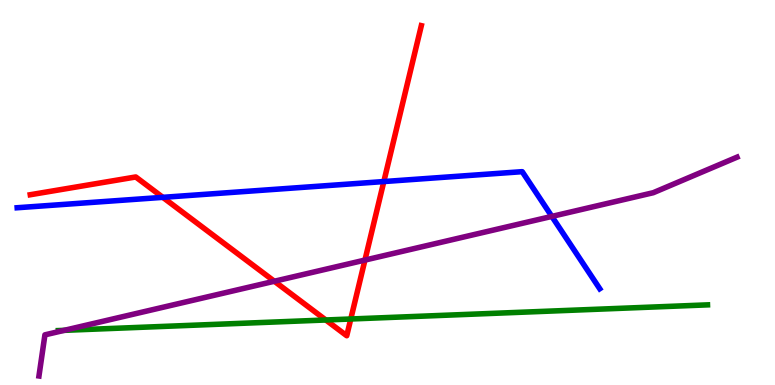[{'lines': ['blue', 'red'], 'intersections': [{'x': 2.1, 'y': 4.87}, {'x': 4.95, 'y': 5.28}]}, {'lines': ['green', 'red'], 'intersections': [{'x': 4.2, 'y': 1.69}, {'x': 4.53, 'y': 1.71}]}, {'lines': ['purple', 'red'], 'intersections': [{'x': 3.54, 'y': 2.69}, {'x': 4.71, 'y': 3.24}]}, {'lines': ['blue', 'green'], 'intersections': []}, {'lines': ['blue', 'purple'], 'intersections': [{'x': 7.12, 'y': 4.38}]}, {'lines': ['green', 'purple'], 'intersections': [{'x': 0.829, 'y': 1.42}]}]